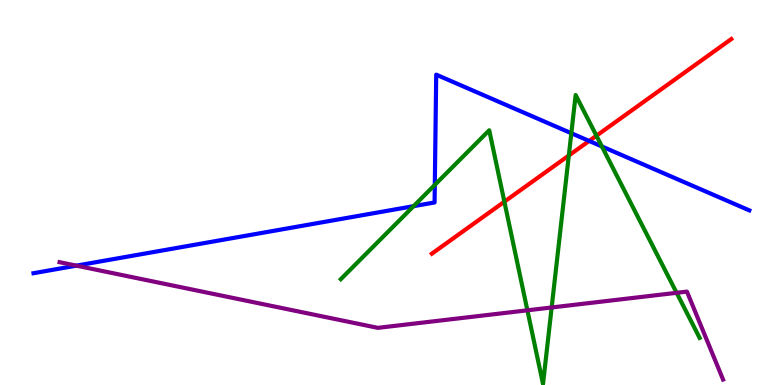[{'lines': ['blue', 'red'], 'intersections': [{'x': 7.6, 'y': 6.34}]}, {'lines': ['green', 'red'], 'intersections': [{'x': 6.51, 'y': 4.76}, {'x': 7.34, 'y': 5.96}, {'x': 7.7, 'y': 6.47}]}, {'lines': ['purple', 'red'], 'intersections': []}, {'lines': ['blue', 'green'], 'intersections': [{'x': 5.34, 'y': 4.65}, {'x': 5.61, 'y': 5.2}, {'x': 7.37, 'y': 6.54}, {'x': 7.77, 'y': 6.2}]}, {'lines': ['blue', 'purple'], 'intersections': [{'x': 0.986, 'y': 3.1}]}, {'lines': ['green', 'purple'], 'intersections': [{'x': 6.81, 'y': 1.94}, {'x': 7.12, 'y': 2.01}, {'x': 8.73, 'y': 2.39}]}]